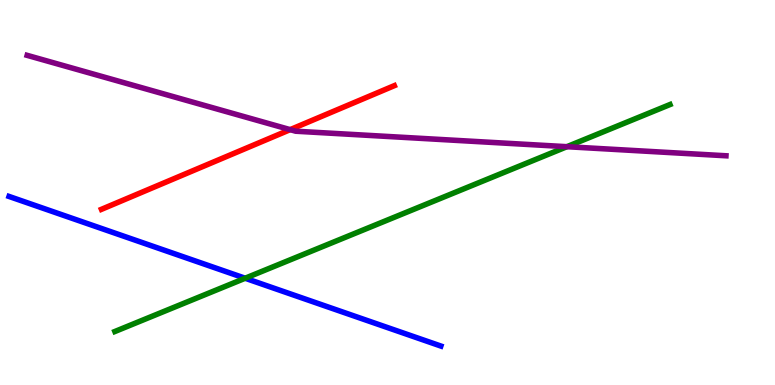[{'lines': ['blue', 'red'], 'intersections': []}, {'lines': ['green', 'red'], 'intersections': []}, {'lines': ['purple', 'red'], 'intersections': [{'x': 3.74, 'y': 6.63}]}, {'lines': ['blue', 'green'], 'intersections': [{'x': 3.16, 'y': 2.77}]}, {'lines': ['blue', 'purple'], 'intersections': []}, {'lines': ['green', 'purple'], 'intersections': [{'x': 7.31, 'y': 6.19}]}]